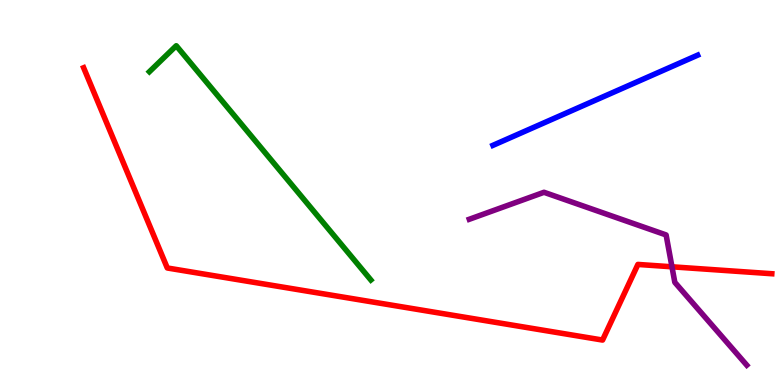[{'lines': ['blue', 'red'], 'intersections': []}, {'lines': ['green', 'red'], 'intersections': []}, {'lines': ['purple', 'red'], 'intersections': [{'x': 8.67, 'y': 3.07}]}, {'lines': ['blue', 'green'], 'intersections': []}, {'lines': ['blue', 'purple'], 'intersections': []}, {'lines': ['green', 'purple'], 'intersections': []}]